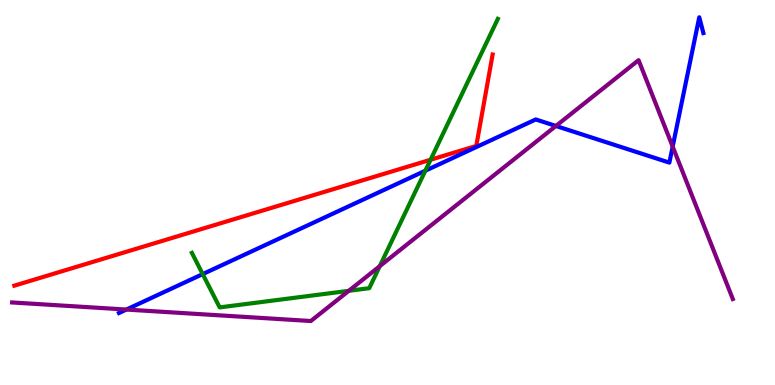[{'lines': ['blue', 'red'], 'intersections': []}, {'lines': ['green', 'red'], 'intersections': [{'x': 5.56, 'y': 5.85}]}, {'lines': ['purple', 'red'], 'intersections': []}, {'lines': ['blue', 'green'], 'intersections': [{'x': 2.62, 'y': 2.88}, {'x': 5.49, 'y': 5.57}]}, {'lines': ['blue', 'purple'], 'intersections': [{'x': 1.63, 'y': 1.96}, {'x': 7.17, 'y': 6.73}, {'x': 8.68, 'y': 6.19}]}, {'lines': ['green', 'purple'], 'intersections': [{'x': 4.5, 'y': 2.45}, {'x': 4.9, 'y': 3.09}]}]